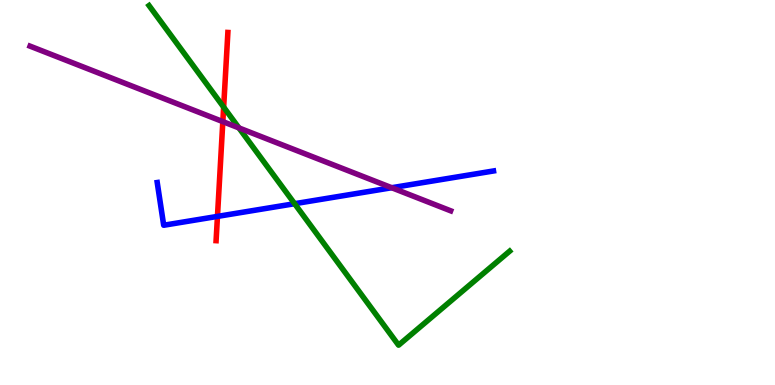[{'lines': ['blue', 'red'], 'intersections': [{'x': 2.81, 'y': 4.38}]}, {'lines': ['green', 'red'], 'intersections': [{'x': 2.89, 'y': 7.22}]}, {'lines': ['purple', 'red'], 'intersections': [{'x': 2.88, 'y': 6.84}]}, {'lines': ['blue', 'green'], 'intersections': [{'x': 3.8, 'y': 4.71}]}, {'lines': ['blue', 'purple'], 'intersections': [{'x': 5.05, 'y': 5.12}]}, {'lines': ['green', 'purple'], 'intersections': [{'x': 3.08, 'y': 6.68}]}]